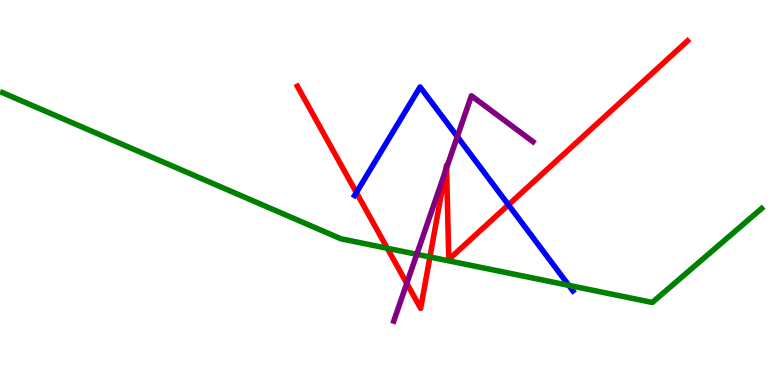[{'lines': ['blue', 'red'], 'intersections': [{'x': 4.6, 'y': 5.0}, {'x': 6.56, 'y': 4.68}]}, {'lines': ['green', 'red'], 'intersections': [{'x': 5.0, 'y': 3.55}, {'x': 5.55, 'y': 3.32}]}, {'lines': ['purple', 'red'], 'intersections': [{'x': 5.25, 'y': 2.64}, {'x': 5.75, 'y': 5.56}, {'x': 5.76, 'y': 5.64}]}, {'lines': ['blue', 'green'], 'intersections': [{'x': 7.34, 'y': 2.59}]}, {'lines': ['blue', 'purple'], 'intersections': [{'x': 5.9, 'y': 6.45}]}, {'lines': ['green', 'purple'], 'intersections': [{'x': 5.38, 'y': 3.39}]}]